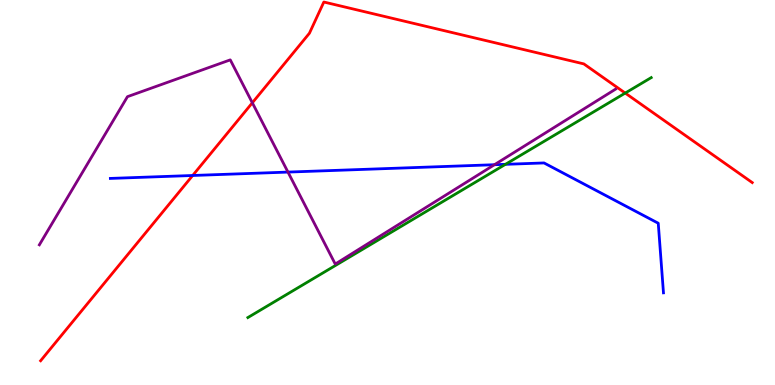[{'lines': ['blue', 'red'], 'intersections': [{'x': 2.49, 'y': 5.44}]}, {'lines': ['green', 'red'], 'intersections': [{'x': 8.07, 'y': 7.58}]}, {'lines': ['purple', 'red'], 'intersections': [{'x': 3.26, 'y': 7.33}]}, {'lines': ['blue', 'green'], 'intersections': [{'x': 6.52, 'y': 5.73}]}, {'lines': ['blue', 'purple'], 'intersections': [{'x': 3.72, 'y': 5.53}, {'x': 6.38, 'y': 5.72}]}, {'lines': ['green', 'purple'], 'intersections': []}]